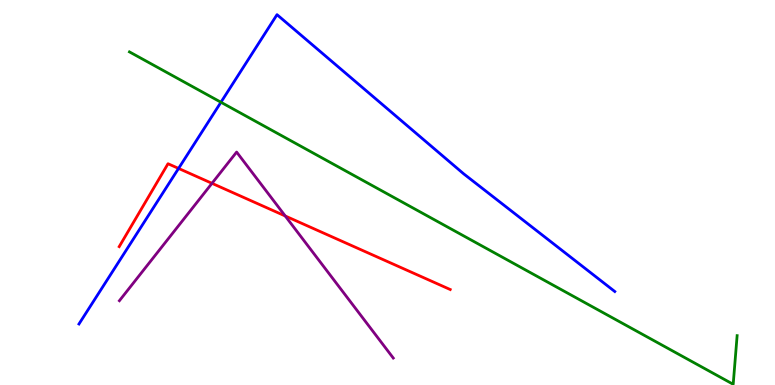[{'lines': ['blue', 'red'], 'intersections': [{'x': 2.3, 'y': 5.63}]}, {'lines': ['green', 'red'], 'intersections': []}, {'lines': ['purple', 'red'], 'intersections': [{'x': 2.74, 'y': 5.24}, {'x': 3.68, 'y': 4.39}]}, {'lines': ['blue', 'green'], 'intersections': [{'x': 2.85, 'y': 7.34}]}, {'lines': ['blue', 'purple'], 'intersections': []}, {'lines': ['green', 'purple'], 'intersections': []}]